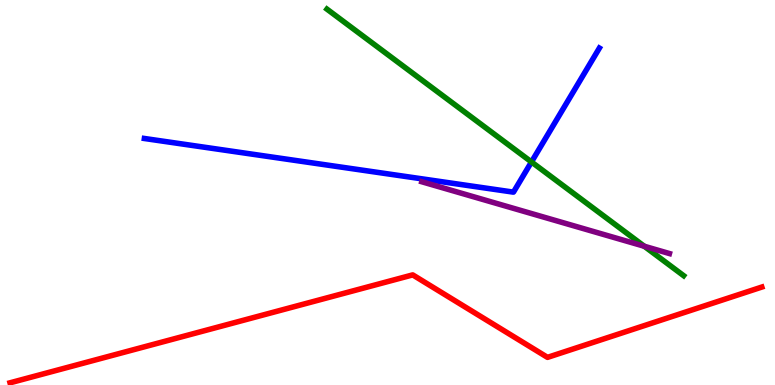[{'lines': ['blue', 'red'], 'intersections': []}, {'lines': ['green', 'red'], 'intersections': []}, {'lines': ['purple', 'red'], 'intersections': []}, {'lines': ['blue', 'green'], 'intersections': [{'x': 6.86, 'y': 5.79}]}, {'lines': ['blue', 'purple'], 'intersections': []}, {'lines': ['green', 'purple'], 'intersections': [{'x': 8.31, 'y': 3.6}]}]